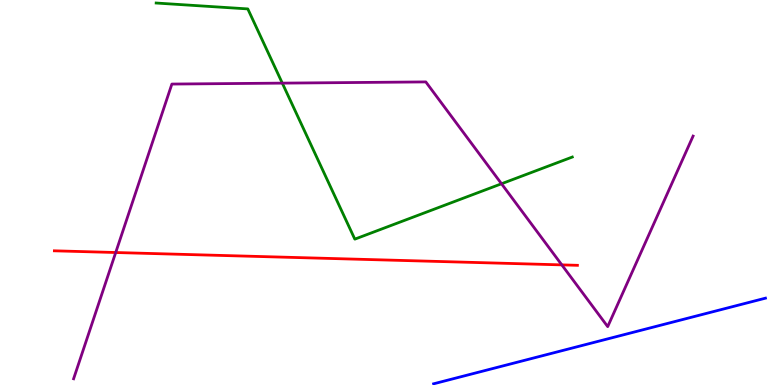[{'lines': ['blue', 'red'], 'intersections': []}, {'lines': ['green', 'red'], 'intersections': []}, {'lines': ['purple', 'red'], 'intersections': [{'x': 1.49, 'y': 3.44}, {'x': 7.25, 'y': 3.12}]}, {'lines': ['blue', 'green'], 'intersections': []}, {'lines': ['blue', 'purple'], 'intersections': []}, {'lines': ['green', 'purple'], 'intersections': [{'x': 3.64, 'y': 7.84}, {'x': 6.47, 'y': 5.23}]}]